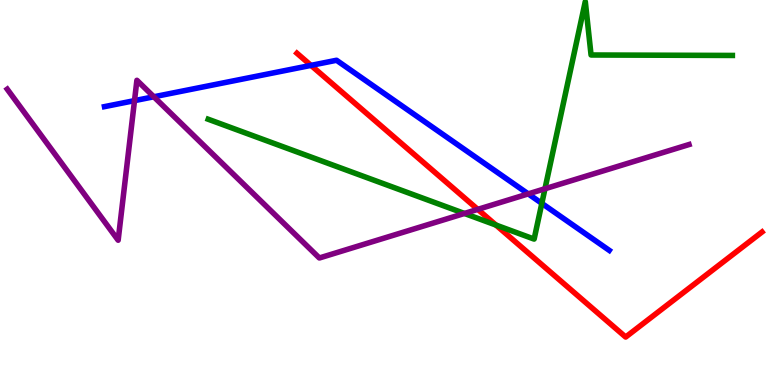[{'lines': ['blue', 'red'], 'intersections': [{'x': 4.01, 'y': 8.3}]}, {'lines': ['green', 'red'], 'intersections': [{'x': 6.4, 'y': 4.15}]}, {'lines': ['purple', 'red'], 'intersections': [{'x': 6.16, 'y': 4.56}]}, {'lines': ['blue', 'green'], 'intersections': [{'x': 6.99, 'y': 4.72}]}, {'lines': ['blue', 'purple'], 'intersections': [{'x': 1.74, 'y': 7.39}, {'x': 1.98, 'y': 7.49}, {'x': 6.82, 'y': 4.96}]}, {'lines': ['green', 'purple'], 'intersections': [{'x': 5.99, 'y': 4.46}, {'x': 7.03, 'y': 5.1}]}]